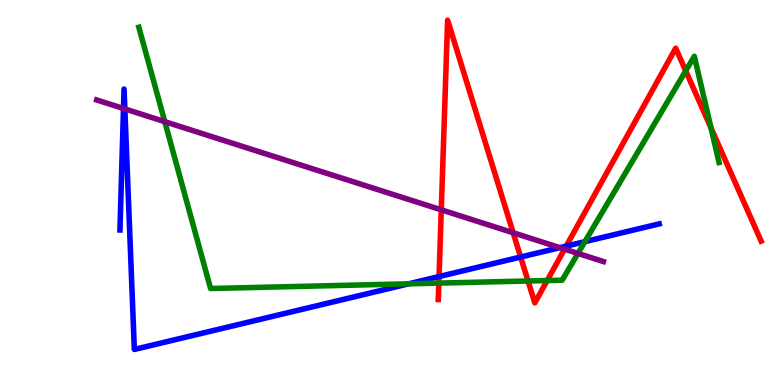[{'lines': ['blue', 'red'], 'intersections': [{'x': 5.67, 'y': 2.82}, {'x': 6.72, 'y': 3.32}, {'x': 7.31, 'y': 3.61}]}, {'lines': ['green', 'red'], 'intersections': [{'x': 5.66, 'y': 2.65}, {'x': 6.81, 'y': 2.7}, {'x': 7.06, 'y': 2.71}, {'x': 8.85, 'y': 8.16}, {'x': 9.17, 'y': 6.68}]}, {'lines': ['purple', 'red'], 'intersections': [{'x': 5.69, 'y': 4.55}, {'x': 6.62, 'y': 3.95}, {'x': 7.28, 'y': 3.53}]}, {'lines': ['blue', 'green'], 'intersections': [{'x': 5.27, 'y': 2.63}, {'x': 7.55, 'y': 3.72}]}, {'lines': ['blue', 'purple'], 'intersections': [{'x': 1.59, 'y': 7.18}, {'x': 1.61, 'y': 7.17}, {'x': 7.22, 'y': 3.57}]}, {'lines': ['green', 'purple'], 'intersections': [{'x': 2.13, 'y': 6.84}, {'x': 7.46, 'y': 3.42}]}]